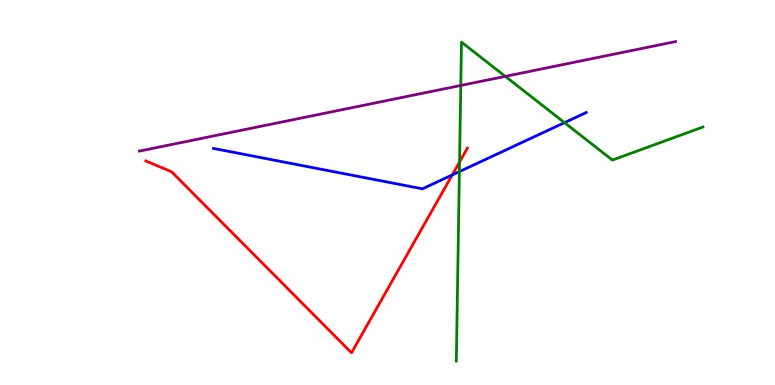[{'lines': ['blue', 'red'], 'intersections': [{'x': 5.84, 'y': 5.46}]}, {'lines': ['green', 'red'], 'intersections': [{'x': 5.93, 'y': 5.79}]}, {'lines': ['purple', 'red'], 'intersections': []}, {'lines': ['blue', 'green'], 'intersections': [{'x': 5.93, 'y': 5.54}, {'x': 7.28, 'y': 6.81}]}, {'lines': ['blue', 'purple'], 'intersections': []}, {'lines': ['green', 'purple'], 'intersections': [{'x': 5.95, 'y': 7.78}, {'x': 6.52, 'y': 8.02}]}]